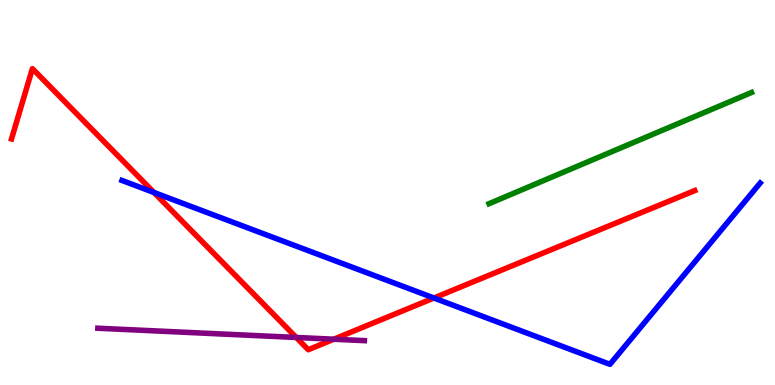[{'lines': ['blue', 'red'], 'intersections': [{'x': 1.99, 'y': 5.0}, {'x': 5.6, 'y': 2.26}]}, {'lines': ['green', 'red'], 'intersections': []}, {'lines': ['purple', 'red'], 'intersections': [{'x': 3.82, 'y': 1.23}, {'x': 4.31, 'y': 1.19}]}, {'lines': ['blue', 'green'], 'intersections': []}, {'lines': ['blue', 'purple'], 'intersections': []}, {'lines': ['green', 'purple'], 'intersections': []}]